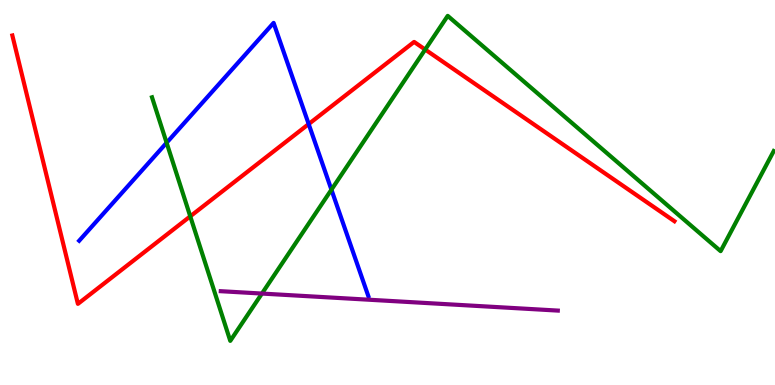[{'lines': ['blue', 'red'], 'intersections': [{'x': 3.98, 'y': 6.78}]}, {'lines': ['green', 'red'], 'intersections': [{'x': 2.45, 'y': 4.38}, {'x': 5.49, 'y': 8.71}]}, {'lines': ['purple', 'red'], 'intersections': []}, {'lines': ['blue', 'green'], 'intersections': [{'x': 2.15, 'y': 6.29}, {'x': 4.28, 'y': 5.07}]}, {'lines': ['blue', 'purple'], 'intersections': []}, {'lines': ['green', 'purple'], 'intersections': [{'x': 3.38, 'y': 2.38}]}]